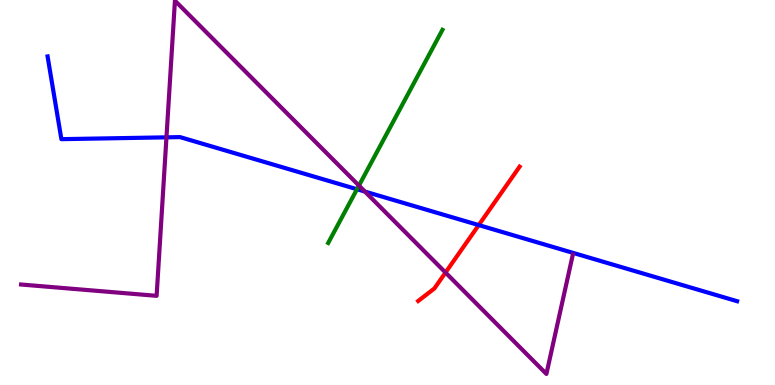[{'lines': ['blue', 'red'], 'intersections': [{'x': 6.18, 'y': 4.15}]}, {'lines': ['green', 'red'], 'intersections': []}, {'lines': ['purple', 'red'], 'intersections': [{'x': 5.75, 'y': 2.92}]}, {'lines': ['blue', 'green'], 'intersections': [{'x': 4.61, 'y': 5.08}]}, {'lines': ['blue', 'purple'], 'intersections': [{'x': 2.15, 'y': 6.43}, {'x': 4.71, 'y': 5.02}]}, {'lines': ['green', 'purple'], 'intersections': [{'x': 4.63, 'y': 5.18}]}]